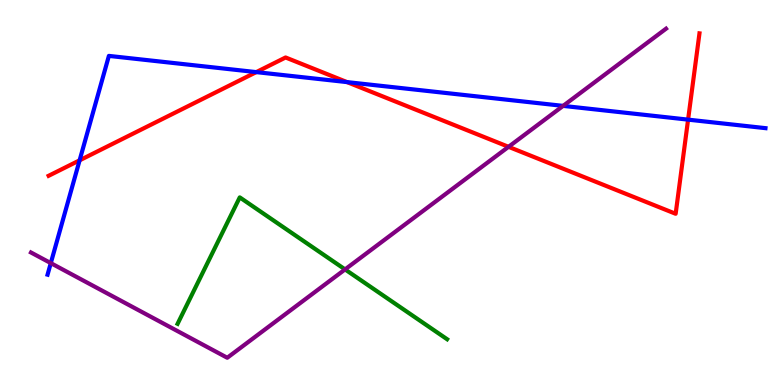[{'lines': ['blue', 'red'], 'intersections': [{'x': 1.03, 'y': 5.84}, {'x': 3.31, 'y': 8.13}, {'x': 4.48, 'y': 7.87}, {'x': 8.88, 'y': 6.89}]}, {'lines': ['green', 'red'], 'intersections': []}, {'lines': ['purple', 'red'], 'intersections': [{'x': 6.56, 'y': 6.19}]}, {'lines': ['blue', 'green'], 'intersections': []}, {'lines': ['blue', 'purple'], 'intersections': [{'x': 0.655, 'y': 3.17}, {'x': 7.27, 'y': 7.25}]}, {'lines': ['green', 'purple'], 'intersections': [{'x': 4.45, 'y': 3.0}]}]